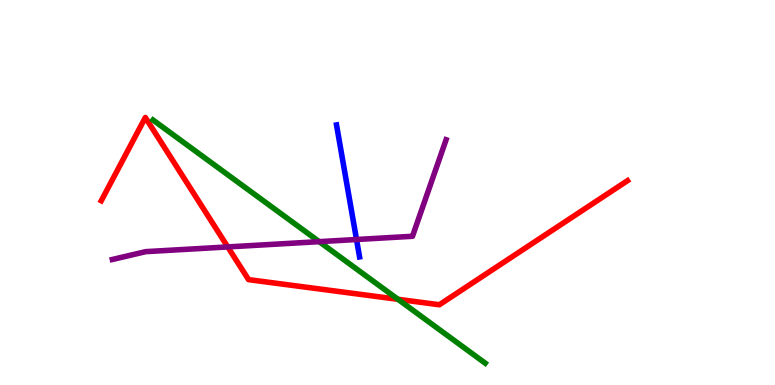[{'lines': ['blue', 'red'], 'intersections': []}, {'lines': ['green', 'red'], 'intersections': [{'x': 5.14, 'y': 2.23}]}, {'lines': ['purple', 'red'], 'intersections': [{'x': 2.94, 'y': 3.59}]}, {'lines': ['blue', 'green'], 'intersections': []}, {'lines': ['blue', 'purple'], 'intersections': [{'x': 4.6, 'y': 3.78}]}, {'lines': ['green', 'purple'], 'intersections': [{'x': 4.12, 'y': 3.72}]}]